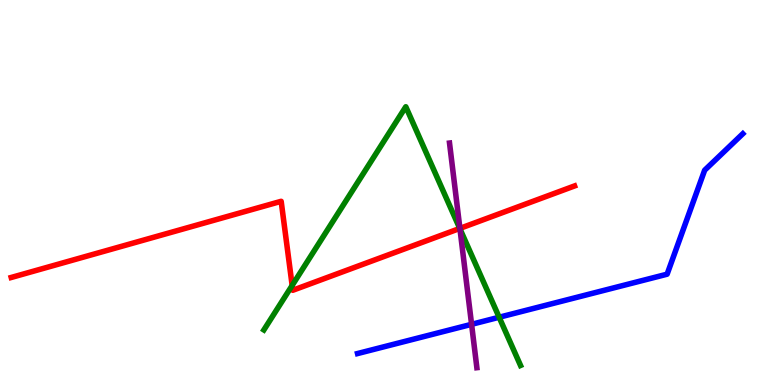[{'lines': ['blue', 'red'], 'intersections': []}, {'lines': ['green', 'red'], 'intersections': [{'x': 3.77, 'y': 2.59}, {'x': 5.93, 'y': 4.07}]}, {'lines': ['purple', 'red'], 'intersections': [{'x': 5.93, 'y': 4.07}]}, {'lines': ['blue', 'green'], 'intersections': [{'x': 6.44, 'y': 1.76}]}, {'lines': ['blue', 'purple'], 'intersections': [{'x': 6.08, 'y': 1.58}]}, {'lines': ['green', 'purple'], 'intersections': [{'x': 5.94, 'y': 4.05}]}]